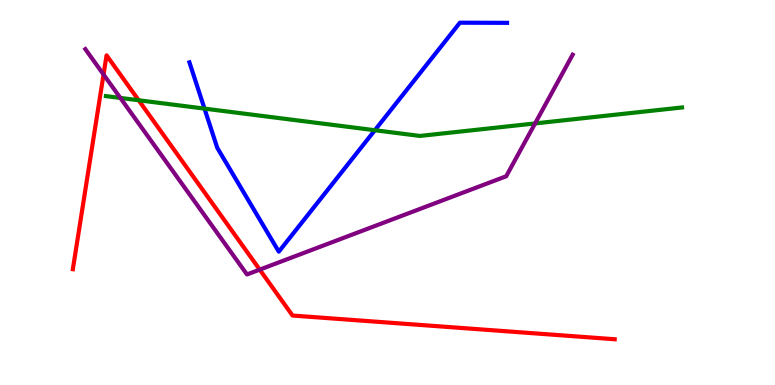[{'lines': ['blue', 'red'], 'intersections': []}, {'lines': ['green', 'red'], 'intersections': [{'x': 1.79, 'y': 7.4}]}, {'lines': ['purple', 'red'], 'intersections': [{'x': 1.34, 'y': 8.07}, {'x': 3.35, 'y': 3.0}]}, {'lines': ['blue', 'green'], 'intersections': [{'x': 2.64, 'y': 7.18}, {'x': 4.84, 'y': 6.62}]}, {'lines': ['blue', 'purple'], 'intersections': []}, {'lines': ['green', 'purple'], 'intersections': [{'x': 1.55, 'y': 7.46}, {'x': 6.9, 'y': 6.79}]}]